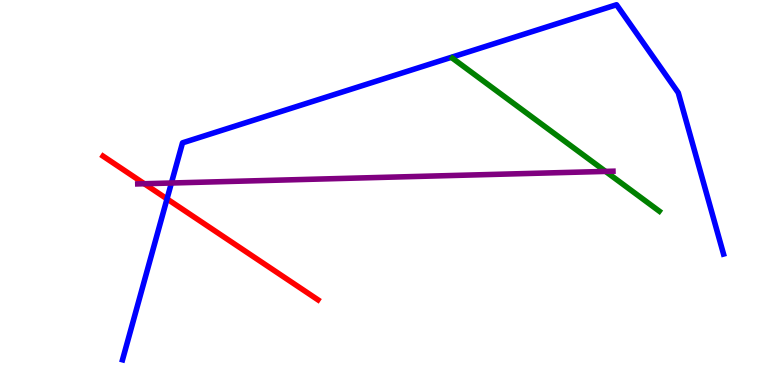[{'lines': ['blue', 'red'], 'intersections': [{'x': 2.15, 'y': 4.83}]}, {'lines': ['green', 'red'], 'intersections': []}, {'lines': ['purple', 'red'], 'intersections': [{'x': 1.86, 'y': 5.23}]}, {'lines': ['blue', 'green'], 'intersections': []}, {'lines': ['blue', 'purple'], 'intersections': [{'x': 2.21, 'y': 5.25}]}, {'lines': ['green', 'purple'], 'intersections': [{'x': 7.81, 'y': 5.55}]}]